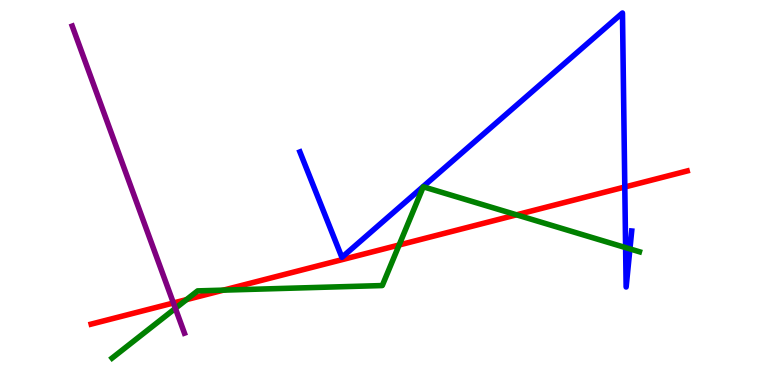[{'lines': ['blue', 'red'], 'intersections': [{'x': 8.06, 'y': 5.14}]}, {'lines': ['green', 'red'], 'intersections': [{'x': 2.41, 'y': 2.22}, {'x': 2.88, 'y': 2.46}, {'x': 5.15, 'y': 3.64}, {'x': 6.67, 'y': 4.42}]}, {'lines': ['purple', 'red'], 'intersections': [{'x': 2.24, 'y': 2.13}]}, {'lines': ['blue', 'green'], 'intersections': [{'x': 8.07, 'y': 3.57}, {'x': 8.13, 'y': 3.53}]}, {'lines': ['blue', 'purple'], 'intersections': []}, {'lines': ['green', 'purple'], 'intersections': [{'x': 2.26, 'y': 1.99}]}]